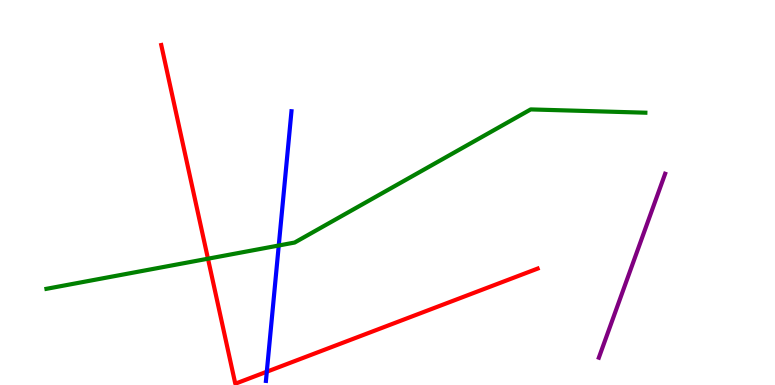[{'lines': ['blue', 'red'], 'intersections': [{'x': 3.44, 'y': 0.345}]}, {'lines': ['green', 'red'], 'intersections': [{'x': 2.68, 'y': 3.28}]}, {'lines': ['purple', 'red'], 'intersections': []}, {'lines': ['blue', 'green'], 'intersections': [{'x': 3.6, 'y': 3.62}]}, {'lines': ['blue', 'purple'], 'intersections': []}, {'lines': ['green', 'purple'], 'intersections': []}]